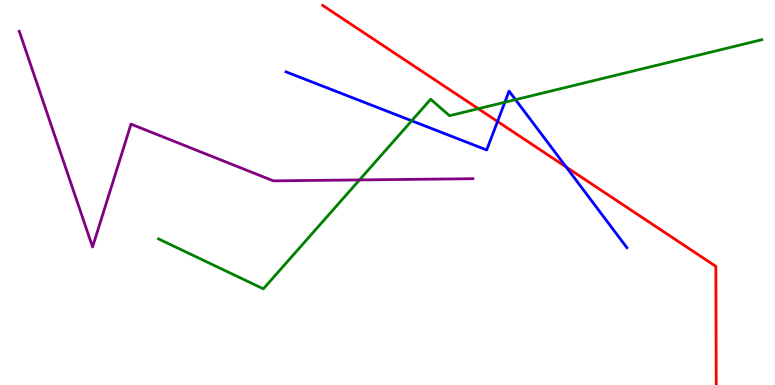[{'lines': ['blue', 'red'], 'intersections': [{'x': 6.42, 'y': 6.85}, {'x': 7.31, 'y': 5.66}]}, {'lines': ['green', 'red'], 'intersections': [{'x': 6.17, 'y': 7.18}]}, {'lines': ['purple', 'red'], 'intersections': []}, {'lines': ['blue', 'green'], 'intersections': [{'x': 5.31, 'y': 6.86}, {'x': 6.51, 'y': 7.34}, {'x': 6.65, 'y': 7.41}]}, {'lines': ['blue', 'purple'], 'intersections': []}, {'lines': ['green', 'purple'], 'intersections': [{'x': 4.64, 'y': 5.33}]}]